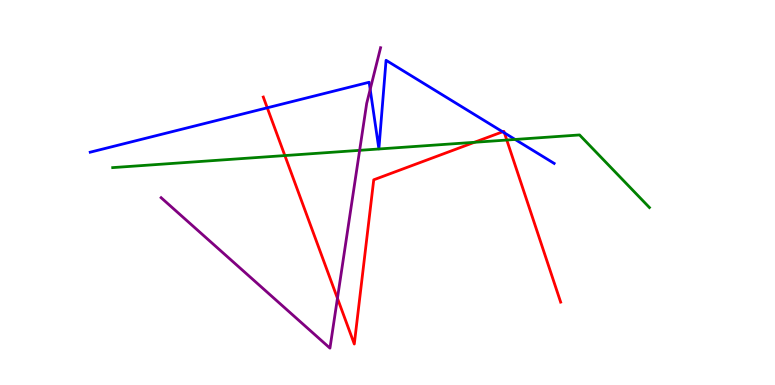[{'lines': ['blue', 'red'], 'intersections': [{'x': 3.45, 'y': 7.2}, {'x': 6.49, 'y': 6.58}, {'x': 6.51, 'y': 6.55}]}, {'lines': ['green', 'red'], 'intersections': [{'x': 3.68, 'y': 5.96}, {'x': 6.12, 'y': 6.3}, {'x': 6.54, 'y': 6.36}]}, {'lines': ['purple', 'red'], 'intersections': [{'x': 4.35, 'y': 2.25}]}, {'lines': ['blue', 'green'], 'intersections': [{'x': 6.65, 'y': 6.38}]}, {'lines': ['blue', 'purple'], 'intersections': [{'x': 4.78, 'y': 7.68}]}, {'lines': ['green', 'purple'], 'intersections': [{'x': 4.64, 'y': 6.1}]}]